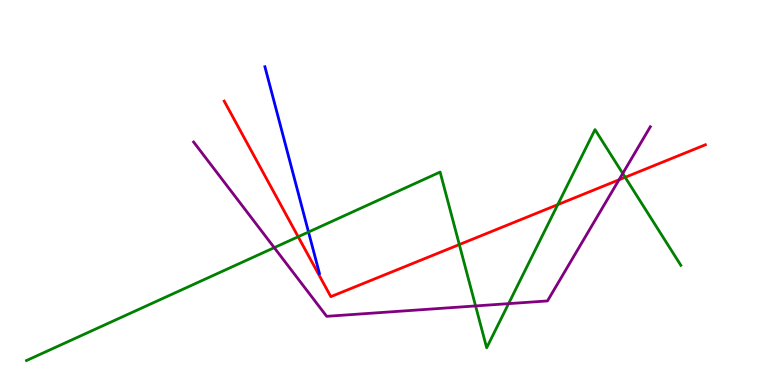[{'lines': ['blue', 'red'], 'intersections': []}, {'lines': ['green', 'red'], 'intersections': [{'x': 3.85, 'y': 3.85}, {'x': 5.93, 'y': 3.65}, {'x': 7.2, 'y': 4.68}, {'x': 8.07, 'y': 5.39}]}, {'lines': ['purple', 'red'], 'intersections': [{'x': 7.99, 'y': 5.33}]}, {'lines': ['blue', 'green'], 'intersections': [{'x': 3.98, 'y': 3.97}]}, {'lines': ['blue', 'purple'], 'intersections': []}, {'lines': ['green', 'purple'], 'intersections': [{'x': 3.54, 'y': 3.57}, {'x': 6.14, 'y': 2.05}, {'x': 6.56, 'y': 2.11}, {'x': 8.04, 'y': 5.49}]}]